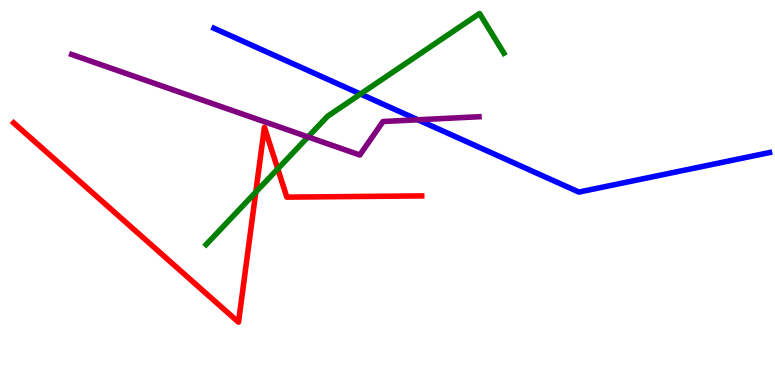[{'lines': ['blue', 'red'], 'intersections': []}, {'lines': ['green', 'red'], 'intersections': [{'x': 3.3, 'y': 5.01}, {'x': 3.58, 'y': 5.61}]}, {'lines': ['purple', 'red'], 'intersections': []}, {'lines': ['blue', 'green'], 'intersections': [{'x': 4.65, 'y': 7.56}]}, {'lines': ['blue', 'purple'], 'intersections': [{'x': 5.39, 'y': 6.89}]}, {'lines': ['green', 'purple'], 'intersections': [{'x': 3.97, 'y': 6.44}]}]